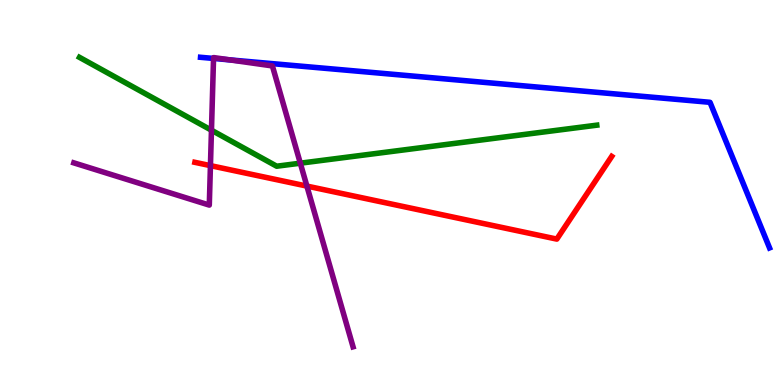[{'lines': ['blue', 'red'], 'intersections': []}, {'lines': ['green', 'red'], 'intersections': []}, {'lines': ['purple', 'red'], 'intersections': [{'x': 2.72, 'y': 5.7}, {'x': 3.96, 'y': 5.17}]}, {'lines': ['blue', 'green'], 'intersections': []}, {'lines': ['blue', 'purple'], 'intersections': [{'x': 2.76, 'y': 8.48}, {'x': 2.96, 'y': 8.44}]}, {'lines': ['green', 'purple'], 'intersections': [{'x': 2.73, 'y': 6.62}, {'x': 3.88, 'y': 5.76}]}]